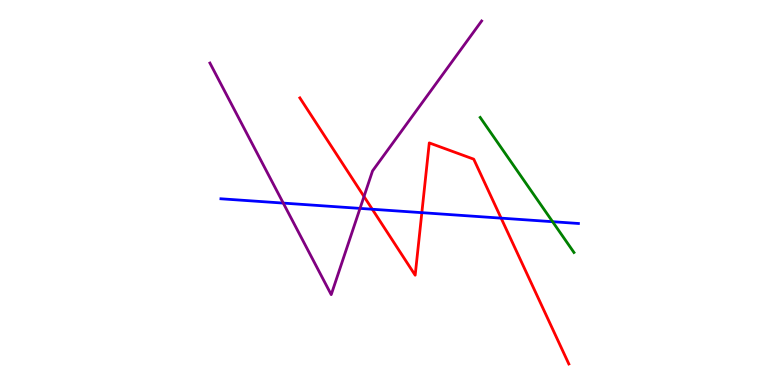[{'lines': ['blue', 'red'], 'intersections': [{'x': 4.8, 'y': 4.57}, {'x': 5.44, 'y': 4.48}, {'x': 6.47, 'y': 4.33}]}, {'lines': ['green', 'red'], 'intersections': []}, {'lines': ['purple', 'red'], 'intersections': [{'x': 4.7, 'y': 4.9}]}, {'lines': ['blue', 'green'], 'intersections': [{'x': 7.13, 'y': 4.24}]}, {'lines': ['blue', 'purple'], 'intersections': [{'x': 3.66, 'y': 4.72}, {'x': 4.65, 'y': 4.59}]}, {'lines': ['green', 'purple'], 'intersections': []}]